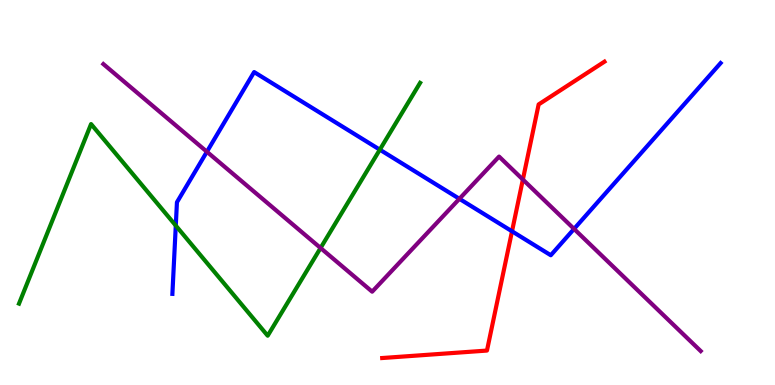[{'lines': ['blue', 'red'], 'intersections': [{'x': 6.61, 'y': 3.99}]}, {'lines': ['green', 'red'], 'intersections': []}, {'lines': ['purple', 'red'], 'intersections': [{'x': 6.75, 'y': 5.34}]}, {'lines': ['blue', 'green'], 'intersections': [{'x': 2.27, 'y': 4.14}, {'x': 4.9, 'y': 6.11}]}, {'lines': ['blue', 'purple'], 'intersections': [{'x': 2.67, 'y': 6.06}, {'x': 5.93, 'y': 4.84}, {'x': 7.41, 'y': 4.05}]}, {'lines': ['green', 'purple'], 'intersections': [{'x': 4.14, 'y': 3.56}]}]